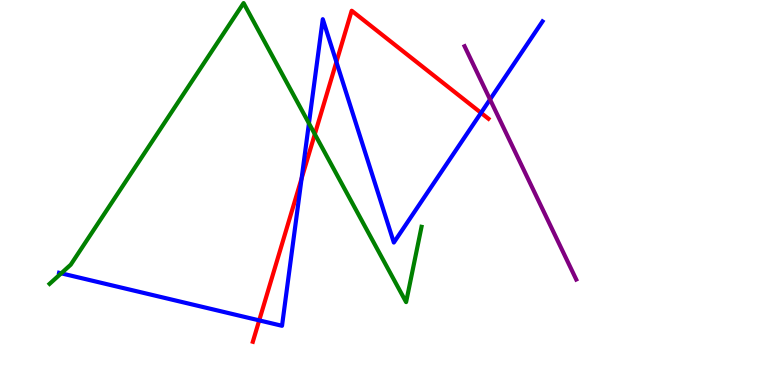[{'lines': ['blue', 'red'], 'intersections': [{'x': 3.34, 'y': 1.68}, {'x': 3.89, 'y': 5.37}, {'x': 4.34, 'y': 8.39}, {'x': 6.21, 'y': 7.07}]}, {'lines': ['green', 'red'], 'intersections': [{'x': 4.06, 'y': 6.52}]}, {'lines': ['purple', 'red'], 'intersections': []}, {'lines': ['blue', 'green'], 'intersections': [{'x': 0.79, 'y': 2.9}, {'x': 3.99, 'y': 6.8}]}, {'lines': ['blue', 'purple'], 'intersections': [{'x': 6.32, 'y': 7.42}]}, {'lines': ['green', 'purple'], 'intersections': []}]